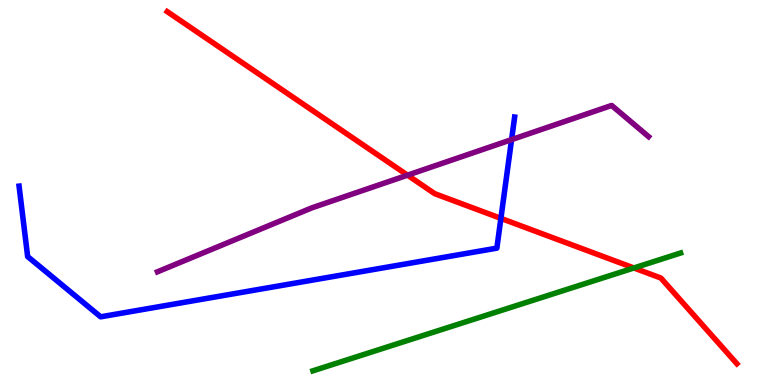[{'lines': ['blue', 'red'], 'intersections': [{'x': 6.46, 'y': 4.33}]}, {'lines': ['green', 'red'], 'intersections': [{'x': 8.18, 'y': 3.04}]}, {'lines': ['purple', 'red'], 'intersections': [{'x': 5.26, 'y': 5.45}]}, {'lines': ['blue', 'green'], 'intersections': []}, {'lines': ['blue', 'purple'], 'intersections': [{'x': 6.6, 'y': 6.37}]}, {'lines': ['green', 'purple'], 'intersections': []}]